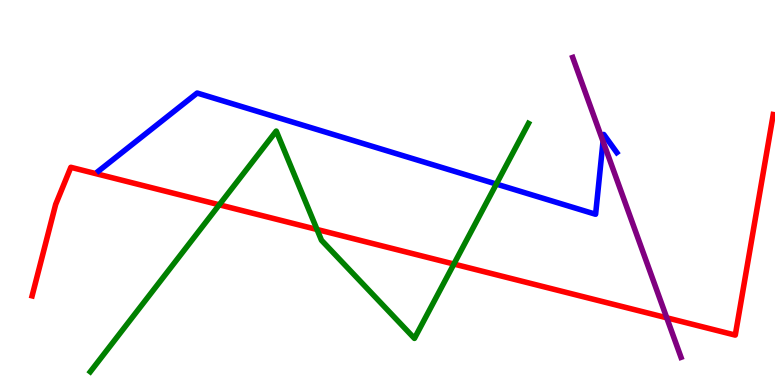[{'lines': ['blue', 'red'], 'intersections': []}, {'lines': ['green', 'red'], 'intersections': [{'x': 2.83, 'y': 4.68}, {'x': 4.09, 'y': 4.04}, {'x': 5.86, 'y': 3.14}]}, {'lines': ['purple', 'red'], 'intersections': [{'x': 8.6, 'y': 1.75}]}, {'lines': ['blue', 'green'], 'intersections': [{'x': 6.4, 'y': 5.22}]}, {'lines': ['blue', 'purple'], 'intersections': [{'x': 7.78, 'y': 6.33}]}, {'lines': ['green', 'purple'], 'intersections': []}]